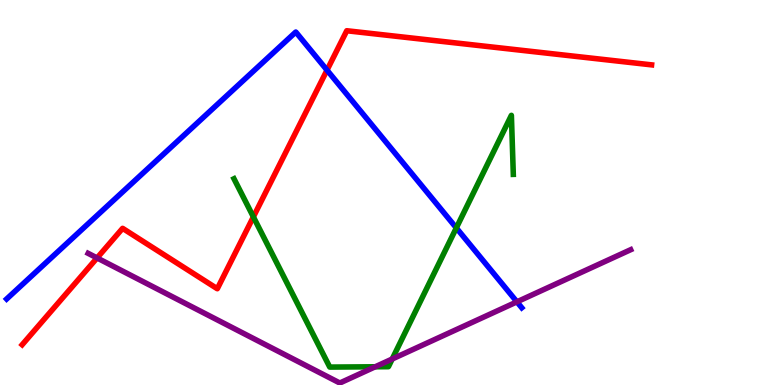[{'lines': ['blue', 'red'], 'intersections': [{'x': 4.22, 'y': 8.18}]}, {'lines': ['green', 'red'], 'intersections': [{'x': 3.27, 'y': 4.37}]}, {'lines': ['purple', 'red'], 'intersections': [{'x': 1.25, 'y': 3.3}]}, {'lines': ['blue', 'green'], 'intersections': [{'x': 5.89, 'y': 4.08}]}, {'lines': ['blue', 'purple'], 'intersections': [{'x': 6.67, 'y': 2.16}]}, {'lines': ['green', 'purple'], 'intersections': [{'x': 4.84, 'y': 0.473}, {'x': 5.06, 'y': 0.675}]}]